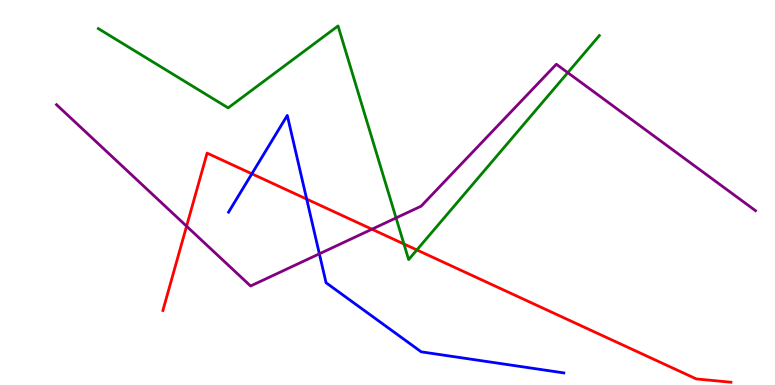[{'lines': ['blue', 'red'], 'intersections': [{'x': 3.25, 'y': 5.49}, {'x': 3.96, 'y': 4.83}]}, {'lines': ['green', 'red'], 'intersections': [{'x': 5.21, 'y': 3.66}, {'x': 5.38, 'y': 3.51}]}, {'lines': ['purple', 'red'], 'intersections': [{'x': 2.41, 'y': 4.12}, {'x': 4.8, 'y': 4.05}]}, {'lines': ['blue', 'green'], 'intersections': []}, {'lines': ['blue', 'purple'], 'intersections': [{'x': 4.12, 'y': 3.41}]}, {'lines': ['green', 'purple'], 'intersections': [{'x': 5.11, 'y': 4.34}, {'x': 7.33, 'y': 8.11}]}]